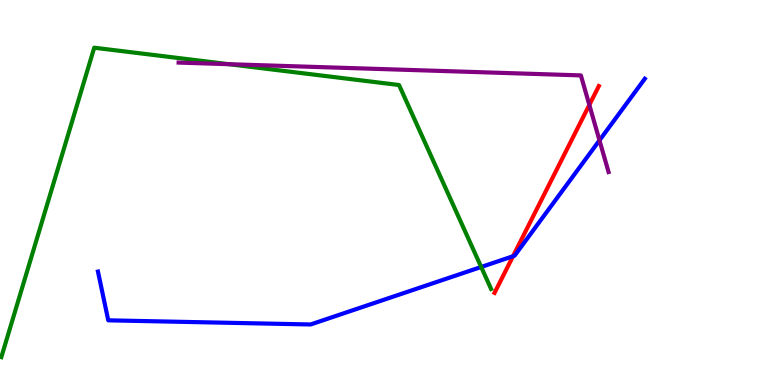[{'lines': ['blue', 'red'], 'intersections': [{'x': 6.62, 'y': 3.34}]}, {'lines': ['green', 'red'], 'intersections': []}, {'lines': ['purple', 'red'], 'intersections': [{'x': 7.6, 'y': 7.27}]}, {'lines': ['blue', 'green'], 'intersections': [{'x': 6.21, 'y': 3.07}]}, {'lines': ['blue', 'purple'], 'intersections': [{'x': 7.74, 'y': 6.35}]}, {'lines': ['green', 'purple'], 'intersections': [{'x': 2.95, 'y': 8.33}]}]